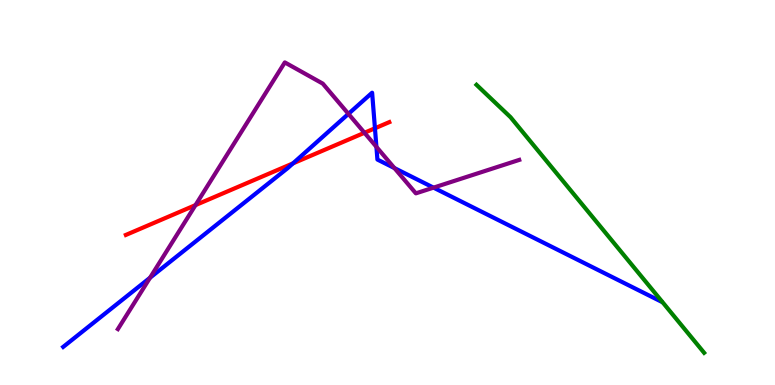[{'lines': ['blue', 'red'], 'intersections': [{'x': 3.78, 'y': 5.76}, {'x': 4.84, 'y': 6.67}]}, {'lines': ['green', 'red'], 'intersections': []}, {'lines': ['purple', 'red'], 'intersections': [{'x': 2.52, 'y': 4.67}, {'x': 4.7, 'y': 6.55}]}, {'lines': ['blue', 'green'], 'intersections': []}, {'lines': ['blue', 'purple'], 'intersections': [{'x': 1.94, 'y': 2.79}, {'x': 4.5, 'y': 7.04}, {'x': 4.86, 'y': 6.19}, {'x': 5.09, 'y': 5.63}, {'x': 5.59, 'y': 5.13}]}, {'lines': ['green', 'purple'], 'intersections': []}]